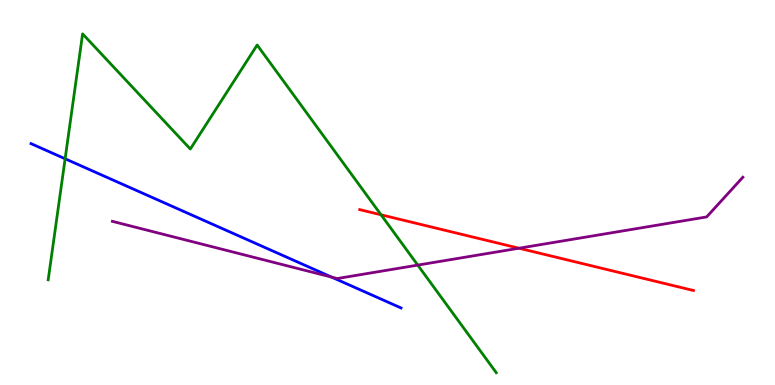[{'lines': ['blue', 'red'], 'intersections': []}, {'lines': ['green', 'red'], 'intersections': [{'x': 4.92, 'y': 4.42}]}, {'lines': ['purple', 'red'], 'intersections': [{'x': 6.7, 'y': 3.55}]}, {'lines': ['blue', 'green'], 'intersections': [{'x': 0.84, 'y': 5.88}]}, {'lines': ['blue', 'purple'], 'intersections': [{'x': 4.28, 'y': 2.8}]}, {'lines': ['green', 'purple'], 'intersections': [{'x': 5.39, 'y': 3.11}]}]